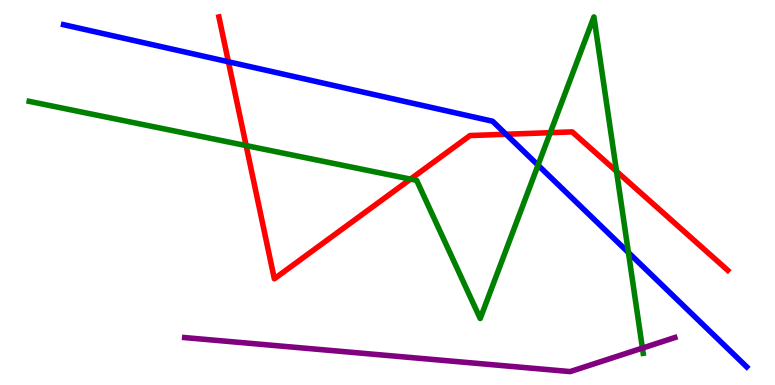[{'lines': ['blue', 'red'], 'intersections': [{'x': 2.95, 'y': 8.4}, {'x': 6.53, 'y': 6.51}]}, {'lines': ['green', 'red'], 'intersections': [{'x': 3.18, 'y': 6.22}, {'x': 5.3, 'y': 5.35}, {'x': 7.1, 'y': 6.55}, {'x': 7.96, 'y': 5.55}]}, {'lines': ['purple', 'red'], 'intersections': []}, {'lines': ['blue', 'green'], 'intersections': [{'x': 6.94, 'y': 5.71}, {'x': 8.11, 'y': 3.44}]}, {'lines': ['blue', 'purple'], 'intersections': []}, {'lines': ['green', 'purple'], 'intersections': [{'x': 8.29, 'y': 0.959}]}]